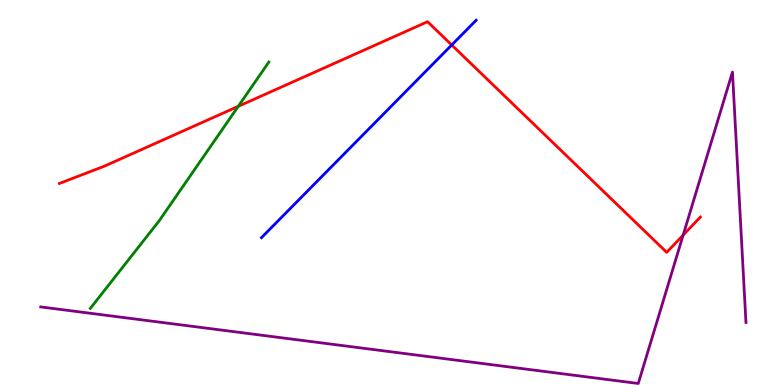[{'lines': ['blue', 'red'], 'intersections': [{'x': 5.83, 'y': 8.83}]}, {'lines': ['green', 'red'], 'intersections': [{'x': 3.07, 'y': 7.24}]}, {'lines': ['purple', 'red'], 'intersections': [{'x': 8.81, 'y': 3.89}]}, {'lines': ['blue', 'green'], 'intersections': []}, {'lines': ['blue', 'purple'], 'intersections': []}, {'lines': ['green', 'purple'], 'intersections': []}]